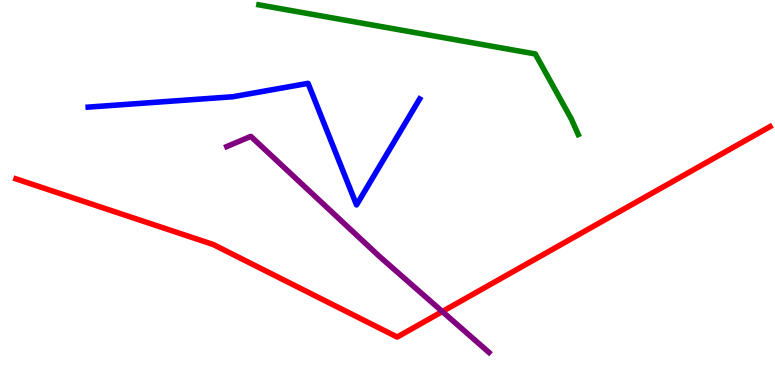[{'lines': ['blue', 'red'], 'intersections': []}, {'lines': ['green', 'red'], 'intersections': []}, {'lines': ['purple', 'red'], 'intersections': [{'x': 5.71, 'y': 1.91}]}, {'lines': ['blue', 'green'], 'intersections': []}, {'lines': ['blue', 'purple'], 'intersections': []}, {'lines': ['green', 'purple'], 'intersections': []}]